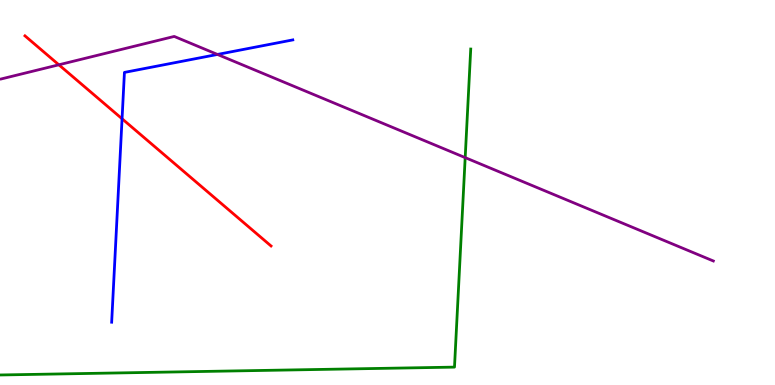[{'lines': ['blue', 'red'], 'intersections': [{'x': 1.58, 'y': 6.92}]}, {'lines': ['green', 'red'], 'intersections': []}, {'lines': ['purple', 'red'], 'intersections': [{'x': 0.759, 'y': 8.32}]}, {'lines': ['blue', 'green'], 'intersections': []}, {'lines': ['blue', 'purple'], 'intersections': [{'x': 2.81, 'y': 8.59}]}, {'lines': ['green', 'purple'], 'intersections': [{'x': 6.0, 'y': 5.91}]}]